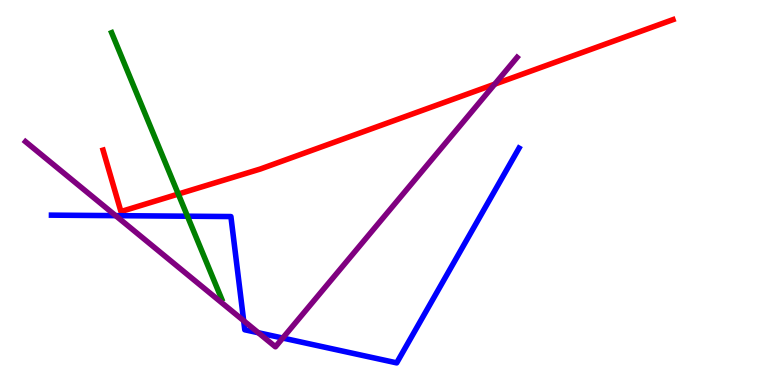[{'lines': ['blue', 'red'], 'intersections': []}, {'lines': ['green', 'red'], 'intersections': [{'x': 2.3, 'y': 4.96}]}, {'lines': ['purple', 'red'], 'intersections': [{'x': 6.38, 'y': 7.81}]}, {'lines': ['blue', 'green'], 'intersections': [{'x': 2.42, 'y': 4.38}]}, {'lines': ['blue', 'purple'], 'intersections': [{'x': 1.49, 'y': 4.4}, {'x': 3.14, 'y': 1.67}, {'x': 3.33, 'y': 1.36}, {'x': 3.65, 'y': 1.22}]}, {'lines': ['green', 'purple'], 'intersections': []}]